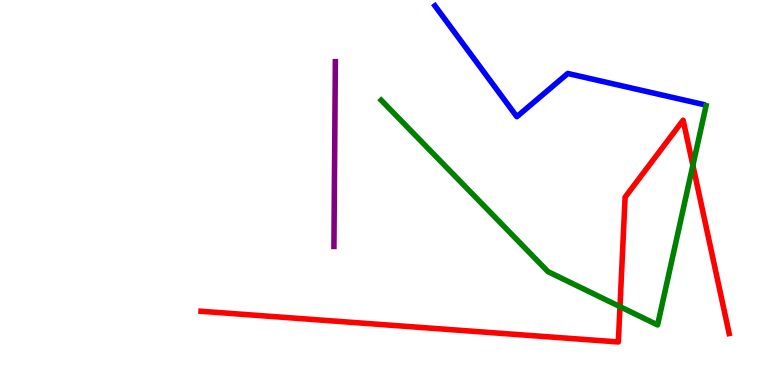[{'lines': ['blue', 'red'], 'intersections': []}, {'lines': ['green', 'red'], 'intersections': [{'x': 8.0, 'y': 2.04}, {'x': 8.94, 'y': 5.71}]}, {'lines': ['purple', 'red'], 'intersections': []}, {'lines': ['blue', 'green'], 'intersections': []}, {'lines': ['blue', 'purple'], 'intersections': []}, {'lines': ['green', 'purple'], 'intersections': []}]